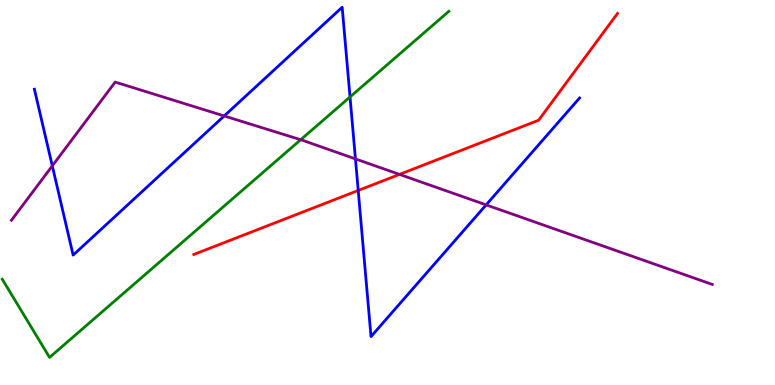[{'lines': ['blue', 'red'], 'intersections': [{'x': 4.62, 'y': 5.05}]}, {'lines': ['green', 'red'], 'intersections': []}, {'lines': ['purple', 'red'], 'intersections': [{'x': 5.15, 'y': 5.47}]}, {'lines': ['blue', 'green'], 'intersections': [{'x': 4.52, 'y': 7.48}]}, {'lines': ['blue', 'purple'], 'intersections': [{'x': 0.675, 'y': 5.69}, {'x': 2.89, 'y': 6.99}, {'x': 4.59, 'y': 5.87}, {'x': 6.27, 'y': 4.68}]}, {'lines': ['green', 'purple'], 'intersections': [{'x': 3.88, 'y': 6.37}]}]